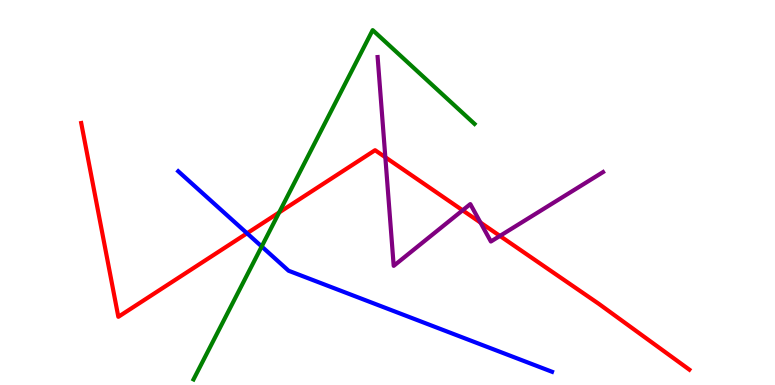[{'lines': ['blue', 'red'], 'intersections': [{'x': 3.19, 'y': 3.94}]}, {'lines': ['green', 'red'], 'intersections': [{'x': 3.6, 'y': 4.48}]}, {'lines': ['purple', 'red'], 'intersections': [{'x': 4.97, 'y': 5.92}, {'x': 5.97, 'y': 4.54}, {'x': 6.2, 'y': 4.22}, {'x': 6.45, 'y': 3.87}]}, {'lines': ['blue', 'green'], 'intersections': [{'x': 3.38, 'y': 3.6}]}, {'lines': ['blue', 'purple'], 'intersections': []}, {'lines': ['green', 'purple'], 'intersections': []}]